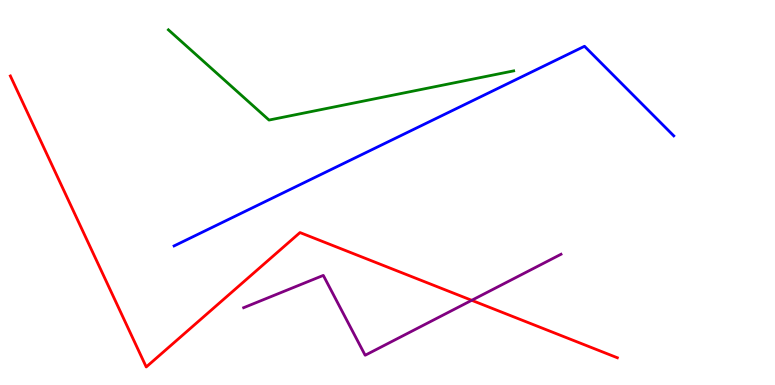[{'lines': ['blue', 'red'], 'intersections': []}, {'lines': ['green', 'red'], 'intersections': []}, {'lines': ['purple', 'red'], 'intersections': [{'x': 6.09, 'y': 2.2}]}, {'lines': ['blue', 'green'], 'intersections': []}, {'lines': ['blue', 'purple'], 'intersections': []}, {'lines': ['green', 'purple'], 'intersections': []}]